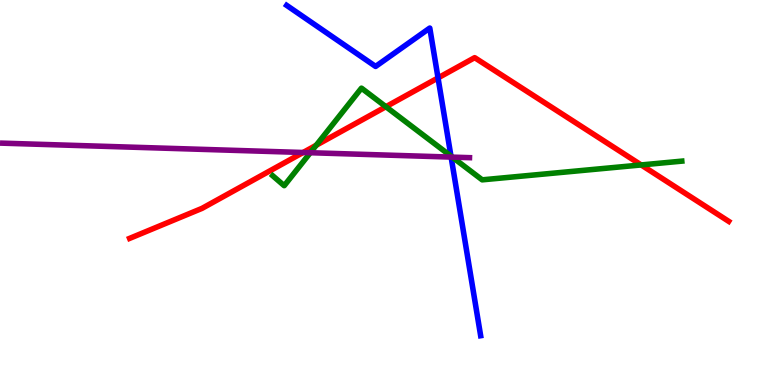[{'lines': ['blue', 'red'], 'intersections': [{'x': 5.65, 'y': 7.98}]}, {'lines': ['green', 'red'], 'intersections': [{'x': 4.08, 'y': 6.23}, {'x': 4.98, 'y': 7.23}, {'x': 8.27, 'y': 5.72}]}, {'lines': ['purple', 'red'], 'intersections': [{'x': 3.91, 'y': 6.04}]}, {'lines': ['blue', 'green'], 'intersections': [{'x': 5.82, 'y': 5.94}]}, {'lines': ['blue', 'purple'], 'intersections': [{'x': 5.82, 'y': 5.92}]}, {'lines': ['green', 'purple'], 'intersections': [{'x': 4.0, 'y': 6.03}, {'x': 5.84, 'y': 5.92}]}]